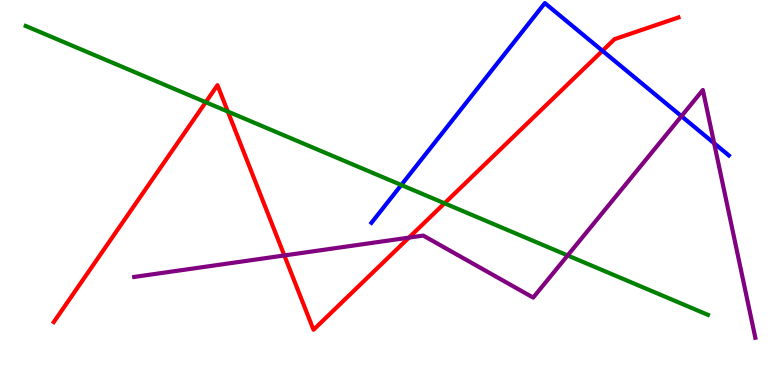[{'lines': ['blue', 'red'], 'intersections': [{'x': 7.77, 'y': 8.68}]}, {'lines': ['green', 'red'], 'intersections': [{'x': 2.65, 'y': 7.35}, {'x': 2.94, 'y': 7.1}, {'x': 5.74, 'y': 4.72}]}, {'lines': ['purple', 'red'], 'intersections': [{'x': 3.67, 'y': 3.36}, {'x': 5.28, 'y': 3.83}]}, {'lines': ['blue', 'green'], 'intersections': [{'x': 5.18, 'y': 5.19}]}, {'lines': ['blue', 'purple'], 'intersections': [{'x': 8.79, 'y': 6.98}, {'x': 9.21, 'y': 6.28}]}, {'lines': ['green', 'purple'], 'intersections': [{'x': 7.32, 'y': 3.37}]}]